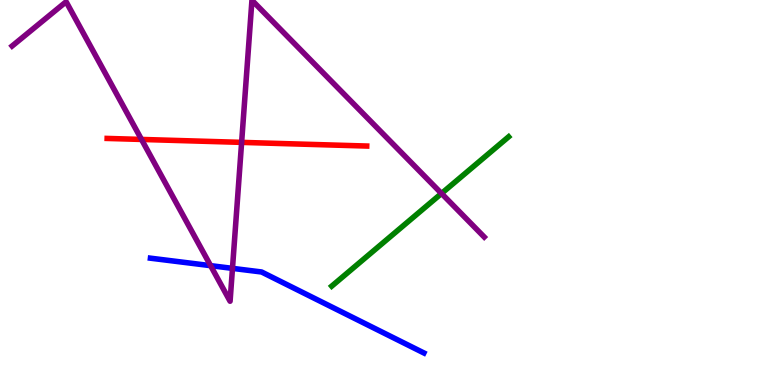[{'lines': ['blue', 'red'], 'intersections': []}, {'lines': ['green', 'red'], 'intersections': []}, {'lines': ['purple', 'red'], 'intersections': [{'x': 1.83, 'y': 6.38}, {'x': 3.12, 'y': 6.3}]}, {'lines': ['blue', 'green'], 'intersections': []}, {'lines': ['blue', 'purple'], 'intersections': [{'x': 2.72, 'y': 3.1}, {'x': 3.0, 'y': 3.03}]}, {'lines': ['green', 'purple'], 'intersections': [{'x': 5.7, 'y': 4.98}]}]